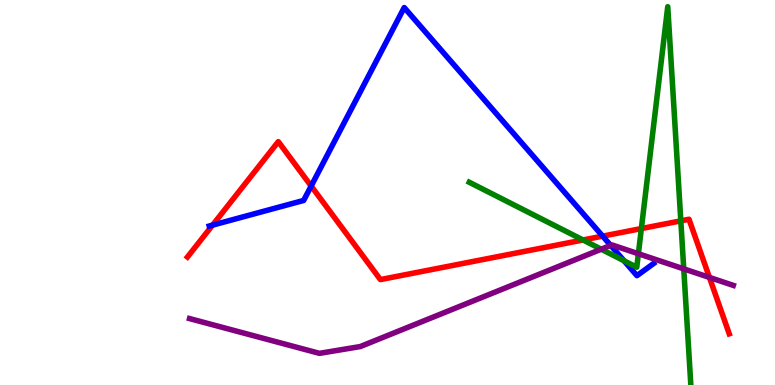[{'lines': ['blue', 'red'], 'intersections': [{'x': 2.74, 'y': 4.15}, {'x': 4.01, 'y': 5.17}, {'x': 7.78, 'y': 3.87}]}, {'lines': ['green', 'red'], 'intersections': [{'x': 7.52, 'y': 3.77}, {'x': 8.28, 'y': 4.06}, {'x': 8.78, 'y': 4.26}]}, {'lines': ['purple', 'red'], 'intersections': [{'x': 9.15, 'y': 2.79}]}, {'lines': ['blue', 'green'], 'intersections': [{'x': 8.05, 'y': 3.23}]}, {'lines': ['blue', 'purple'], 'intersections': [{'x': 7.88, 'y': 3.63}]}, {'lines': ['green', 'purple'], 'intersections': [{'x': 7.76, 'y': 3.53}, {'x': 8.24, 'y': 3.41}, {'x': 8.82, 'y': 3.02}]}]